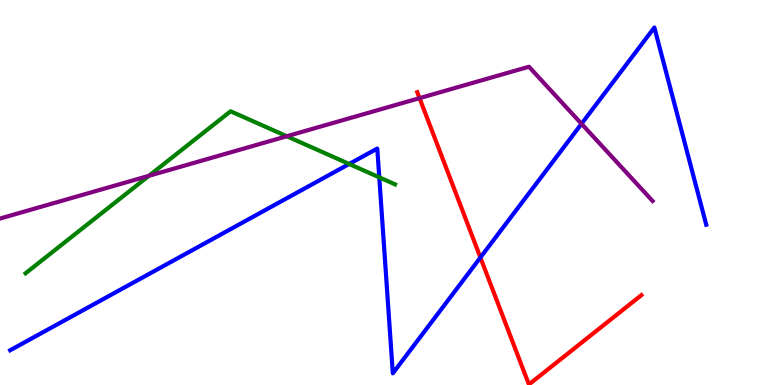[{'lines': ['blue', 'red'], 'intersections': [{'x': 6.2, 'y': 3.31}]}, {'lines': ['green', 'red'], 'intersections': []}, {'lines': ['purple', 'red'], 'intersections': [{'x': 5.41, 'y': 7.45}]}, {'lines': ['blue', 'green'], 'intersections': [{'x': 4.51, 'y': 5.74}, {'x': 4.89, 'y': 5.39}]}, {'lines': ['blue', 'purple'], 'intersections': [{'x': 7.5, 'y': 6.78}]}, {'lines': ['green', 'purple'], 'intersections': [{'x': 1.92, 'y': 5.43}, {'x': 3.7, 'y': 6.46}]}]